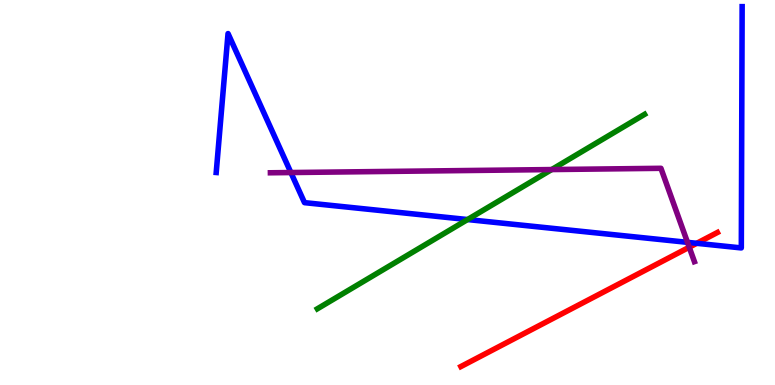[{'lines': ['blue', 'red'], 'intersections': [{'x': 8.99, 'y': 3.68}]}, {'lines': ['green', 'red'], 'intersections': []}, {'lines': ['purple', 'red'], 'intersections': [{'x': 8.89, 'y': 3.58}]}, {'lines': ['blue', 'green'], 'intersections': [{'x': 6.03, 'y': 4.3}]}, {'lines': ['blue', 'purple'], 'intersections': [{'x': 3.75, 'y': 5.52}, {'x': 8.87, 'y': 3.71}]}, {'lines': ['green', 'purple'], 'intersections': [{'x': 7.12, 'y': 5.6}]}]